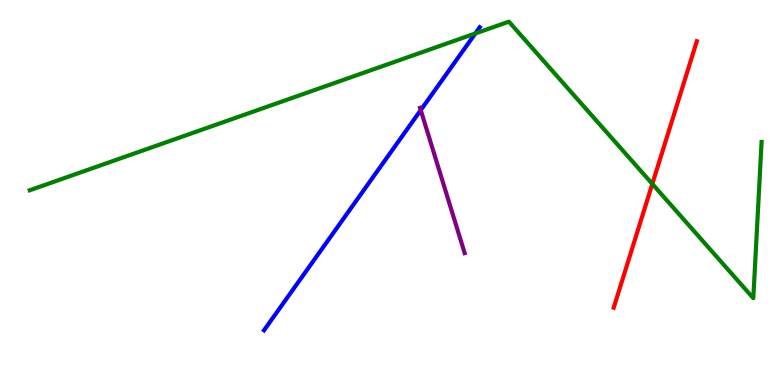[{'lines': ['blue', 'red'], 'intersections': []}, {'lines': ['green', 'red'], 'intersections': [{'x': 8.42, 'y': 5.22}]}, {'lines': ['purple', 'red'], 'intersections': []}, {'lines': ['blue', 'green'], 'intersections': [{'x': 6.13, 'y': 9.13}]}, {'lines': ['blue', 'purple'], 'intersections': [{'x': 5.43, 'y': 7.14}]}, {'lines': ['green', 'purple'], 'intersections': []}]